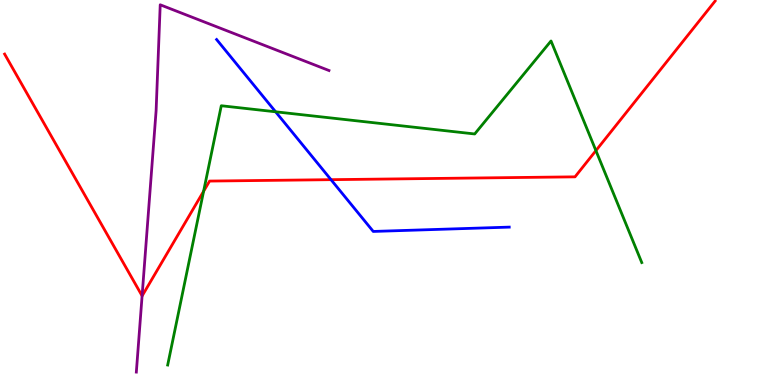[{'lines': ['blue', 'red'], 'intersections': [{'x': 4.27, 'y': 5.33}]}, {'lines': ['green', 'red'], 'intersections': [{'x': 2.63, 'y': 5.03}, {'x': 7.69, 'y': 6.09}]}, {'lines': ['purple', 'red'], 'intersections': [{'x': 1.83, 'y': 2.32}]}, {'lines': ['blue', 'green'], 'intersections': [{'x': 3.56, 'y': 7.1}]}, {'lines': ['blue', 'purple'], 'intersections': []}, {'lines': ['green', 'purple'], 'intersections': []}]